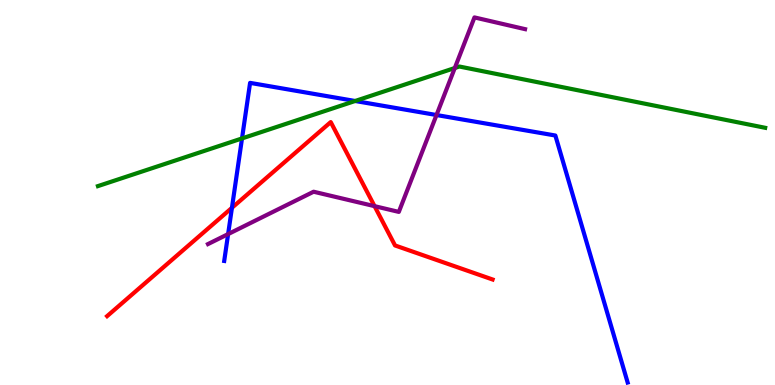[{'lines': ['blue', 'red'], 'intersections': [{'x': 2.99, 'y': 4.6}]}, {'lines': ['green', 'red'], 'intersections': []}, {'lines': ['purple', 'red'], 'intersections': [{'x': 4.83, 'y': 4.65}]}, {'lines': ['blue', 'green'], 'intersections': [{'x': 3.12, 'y': 6.4}, {'x': 4.58, 'y': 7.38}]}, {'lines': ['blue', 'purple'], 'intersections': [{'x': 2.94, 'y': 3.92}, {'x': 5.63, 'y': 7.01}]}, {'lines': ['green', 'purple'], 'intersections': [{'x': 5.87, 'y': 8.23}]}]